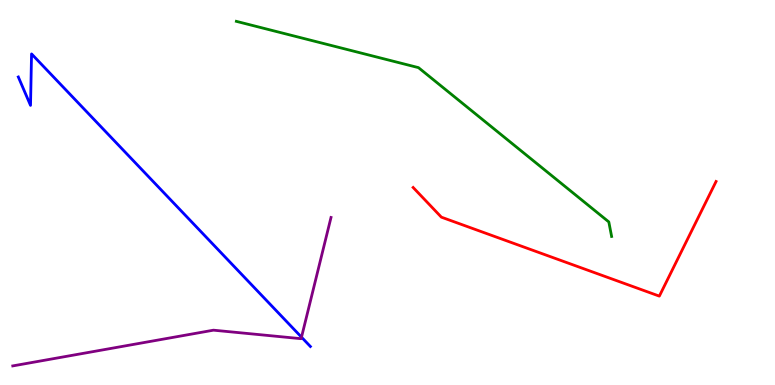[{'lines': ['blue', 'red'], 'intersections': []}, {'lines': ['green', 'red'], 'intersections': []}, {'lines': ['purple', 'red'], 'intersections': []}, {'lines': ['blue', 'green'], 'intersections': []}, {'lines': ['blue', 'purple'], 'intersections': [{'x': 3.89, 'y': 1.24}]}, {'lines': ['green', 'purple'], 'intersections': []}]